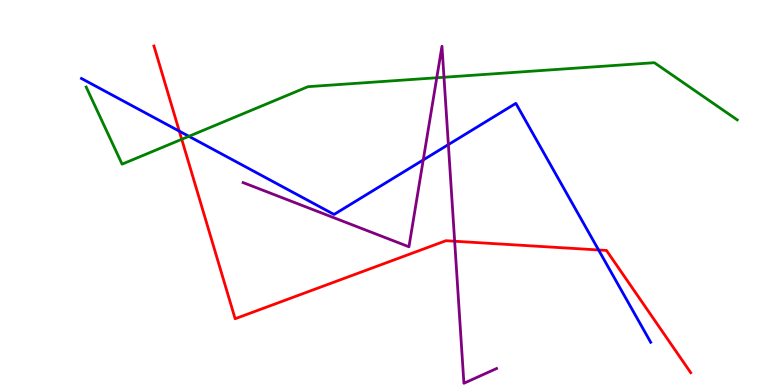[{'lines': ['blue', 'red'], 'intersections': [{'x': 2.31, 'y': 6.59}, {'x': 7.72, 'y': 3.51}]}, {'lines': ['green', 'red'], 'intersections': [{'x': 2.34, 'y': 6.38}]}, {'lines': ['purple', 'red'], 'intersections': [{'x': 5.87, 'y': 3.73}]}, {'lines': ['blue', 'green'], 'intersections': [{'x': 2.44, 'y': 6.46}]}, {'lines': ['blue', 'purple'], 'intersections': [{'x': 5.46, 'y': 5.85}, {'x': 5.79, 'y': 6.24}]}, {'lines': ['green', 'purple'], 'intersections': [{'x': 5.64, 'y': 7.98}, {'x': 5.73, 'y': 7.99}]}]